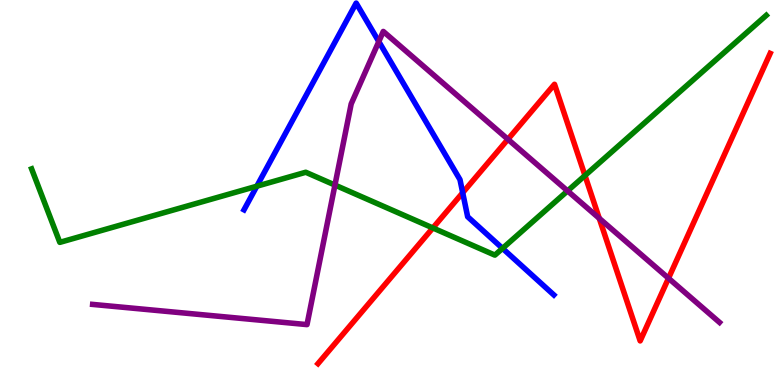[{'lines': ['blue', 'red'], 'intersections': [{'x': 5.97, 'y': 4.99}]}, {'lines': ['green', 'red'], 'intersections': [{'x': 5.59, 'y': 4.08}, {'x': 7.55, 'y': 5.44}]}, {'lines': ['purple', 'red'], 'intersections': [{'x': 6.55, 'y': 6.38}, {'x': 7.73, 'y': 4.33}, {'x': 8.63, 'y': 2.77}]}, {'lines': ['blue', 'green'], 'intersections': [{'x': 3.31, 'y': 5.16}, {'x': 6.48, 'y': 3.55}]}, {'lines': ['blue', 'purple'], 'intersections': [{'x': 4.89, 'y': 8.92}]}, {'lines': ['green', 'purple'], 'intersections': [{'x': 4.32, 'y': 5.19}, {'x': 7.32, 'y': 5.04}]}]